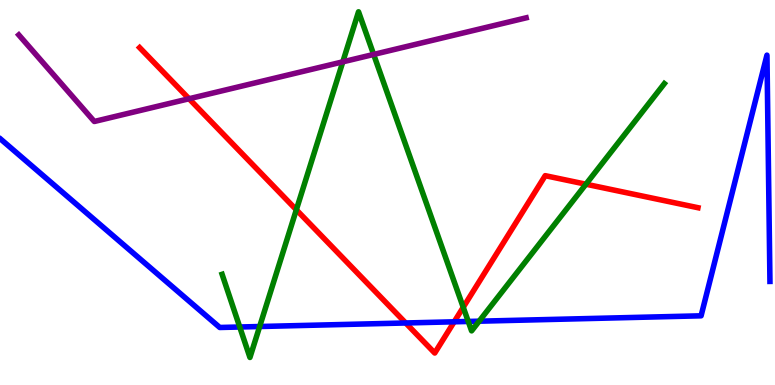[{'lines': ['blue', 'red'], 'intersections': [{'x': 5.23, 'y': 1.61}, {'x': 5.86, 'y': 1.64}]}, {'lines': ['green', 'red'], 'intersections': [{'x': 3.82, 'y': 4.55}, {'x': 5.98, 'y': 2.02}, {'x': 7.56, 'y': 5.22}]}, {'lines': ['purple', 'red'], 'intersections': [{'x': 2.44, 'y': 7.44}]}, {'lines': ['blue', 'green'], 'intersections': [{'x': 3.09, 'y': 1.51}, {'x': 3.35, 'y': 1.52}, {'x': 6.04, 'y': 1.65}, {'x': 6.18, 'y': 1.66}]}, {'lines': ['blue', 'purple'], 'intersections': []}, {'lines': ['green', 'purple'], 'intersections': [{'x': 4.42, 'y': 8.39}, {'x': 4.82, 'y': 8.59}]}]